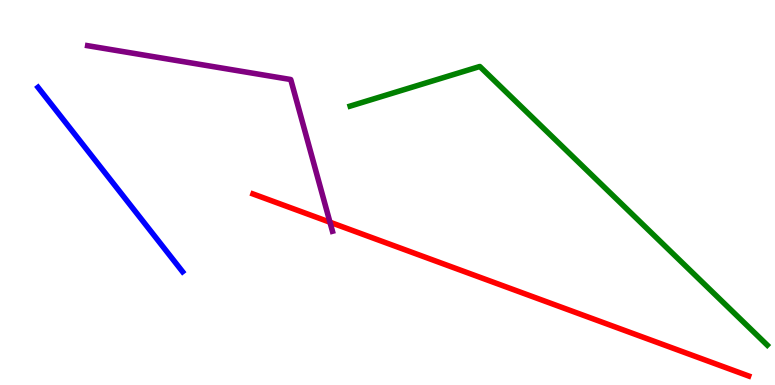[{'lines': ['blue', 'red'], 'intersections': []}, {'lines': ['green', 'red'], 'intersections': []}, {'lines': ['purple', 'red'], 'intersections': [{'x': 4.26, 'y': 4.23}]}, {'lines': ['blue', 'green'], 'intersections': []}, {'lines': ['blue', 'purple'], 'intersections': []}, {'lines': ['green', 'purple'], 'intersections': []}]